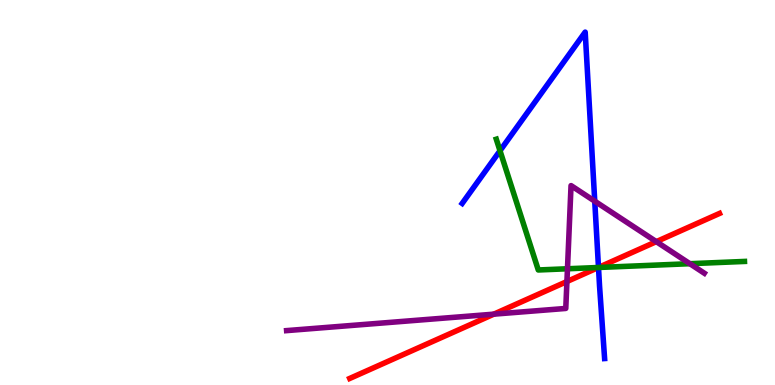[{'lines': ['blue', 'red'], 'intersections': [{'x': 7.72, 'y': 3.05}]}, {'lines': ['green', 'red'], 'intersections': [{'x': 7.72, 'y': 3.05}]}, {'lines': ['purple', 'red'], 'intersections': [{'x': 6.37, 'y': 1.84}, {'x': 7.32, 'y': 2.69}, {'x': 8.47, 'y': 3.72}]}, {'lines': ['blue', 'green'], 'intersections': [{'x': 6.45, 'y': 6.08}, {'x': 7.72, 'y': 3.05}]}, {'lines': ['blue', 'purple'], 'intersections': [{'x': 7.67, 'y': 4.77}]}, {'lines': ['green', 'purple'], 'intersections': [{'x': 7.32, 'y': 3.02}, {'x': 8.9, 'y': 3.15}]}]